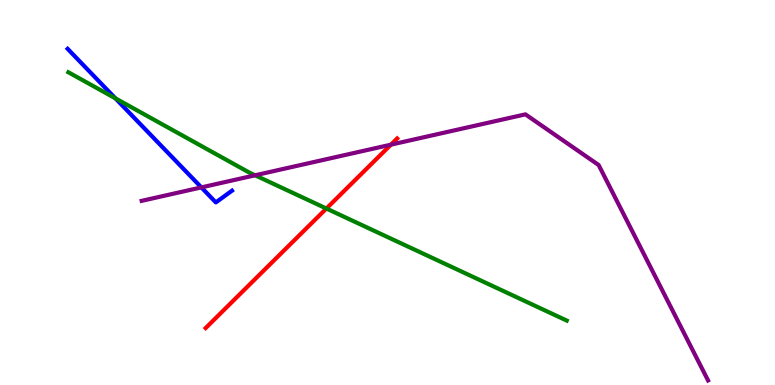[{'lines': ['blue', 'red'], 'intersections': []}, {'lines': ['green', 'red'], 'intersections': [{'x': 4.21, 'y': 4.58}]}, {'lines': ['purple', 'red'], 'intersections': [{'x': 5.04, 'y': 6.24}]}, {'lines': ['blue', 'green'], 'intersections': [{'x': 1.49, 'y': 7.45}]}, {'lines': ['blue', 'purple'], 'intersections': [{'x': 2.6, 'y': 5.13}]}, {'lines': ['green', 'purple'], 'intersections': [{'x': 3.29, 'y': 5.45}]}]